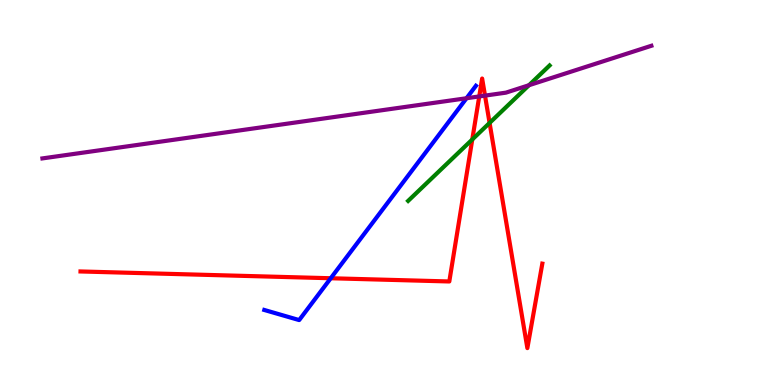[{'lines': ['blue', 'red'], 'intersections': [{'x': 4.27, 'y': 2.77}]}, {'lines': ['green', 'red'], 'intersections': [{'x': 6.09, 'y': 6.38}, {'x': 6.32, 'y': 6.81}]}, {'lines': ['purple', 'red'], 'intersections': [{'x': 6.18, 'y': 7.5}, {'x': 6.26, 'y': 7.52}]}, {'lines': ['blue', 'green'], 'intersections': []}, {'lines': ['blue', 'purple'], 'intersections': [{'x': 6.02, 'y': 7.45}]}, {'lines': ['green', 'purple'], 'intersections': [{'x': 6.83, 'y': 7.79}]}]